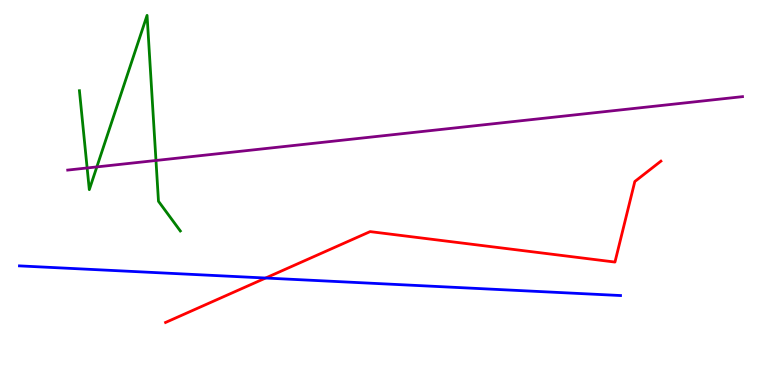[{'lines': ['blue', 'red'], 'intersections': [{'x': 3.43, 'y': 2.78}]}, {'lines': ['green', 'red'], 'intersections': []}, {'lines': ['purple', 'red'], 'intersections': []}, {'lines': ['blue', 'green'], 'intersections': []}, {'lines': ['blue', 'purple'], 'intersections': []}, {'lines': ['green', 'purple'], 'intersections': [{'x': 1.12, 'y': 5.64}, {'x': 1.25, 'y': 5.66}, {'x': 2.01, 'y': 5.83}]}]